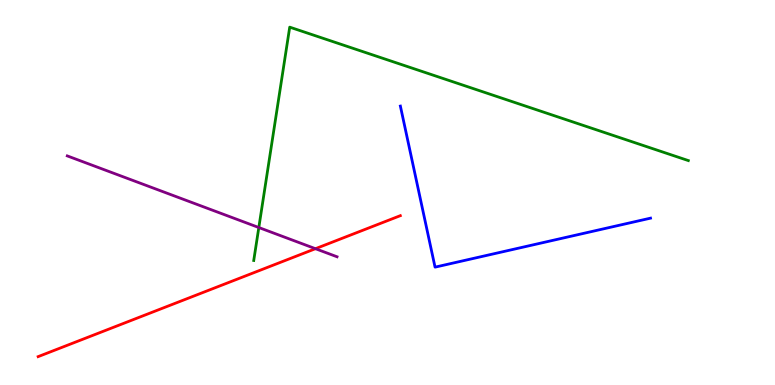[{'lines': ['blue', 'red'], 'intersections': []}, {'lines': ['green', 'red'], 'intersections': []}, {'lines': ['purple', 'red'], 'intersections': [{'x': 4.07, 'y': 3.54}]}, {'lines': ['blue', 'green'], 'intersections': []}, {'lines': ['blue', 'purple'], 'intersections': []}, {'lines': ['green', 'purple'], 'intersections': [{'x': 3.34, 'y': 4.09}]}]